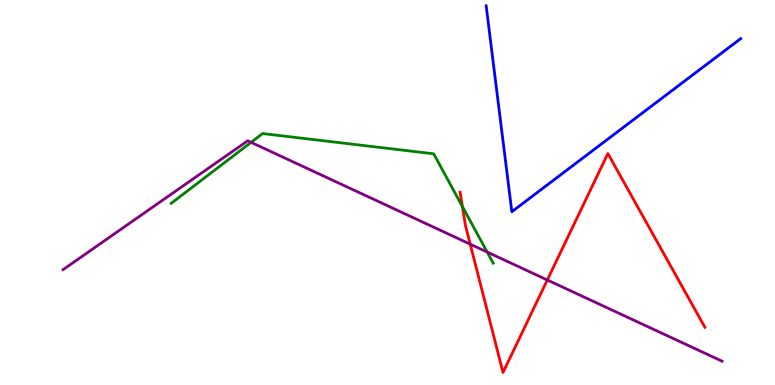[{'lines': ['blue', 'red'], 'intersections': []}, {'lines': ['green', 'red'], 'intersections': [{'x': 5.97, 'y': 4.63}]}, {'lines': ['purple', 'red'], 'intersections': [{'x': 6.07, 'y': 3.66}, {'x': 7.06, 'y': 2.73}]}, {'lines': ['blue', 'green'], 'intersections': []}, {'lines': ['blue', 'purple'], 'intersections': []}, {'lines': ['green', 'purple'], 'intersections': [{'x': 3.24, 'y': 6.3}, {'x': 6.29, 'y': 3.45}]}]